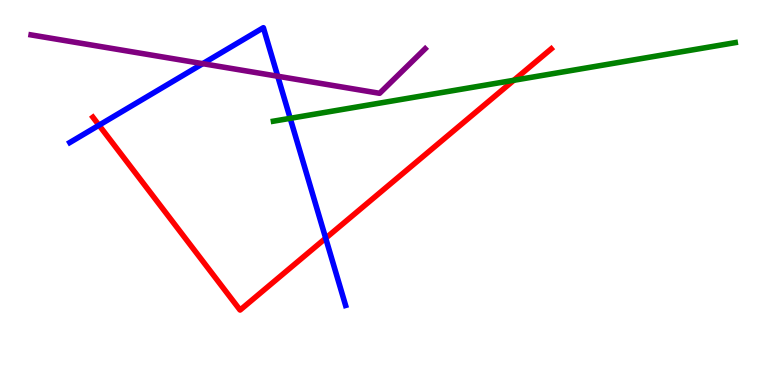[{'lines': ['blue', 'red'], 'intersections': [{'x': 1.28, 'y': 6.75}, {'x': 4.2, 'y': 3.81}]}, {'lines': ['green', 'red'], 'intersections': [{'x': 6.63, 'y': 7.91}]}, {'lines': ['purple', 'red'], 'intersections': []}, {'lines': ['blue', 'green'], 'intersections': [{'x': 3.74, 'y': 6.93}]}, {'lines': ['blue', 'purple'], 'intersections': [{'x': 2.62, 'y': 8.35}, {'x': 3.58, 'y': 8.02}]}, {'lines': ['green', 'purple'], 'intersections': []}]